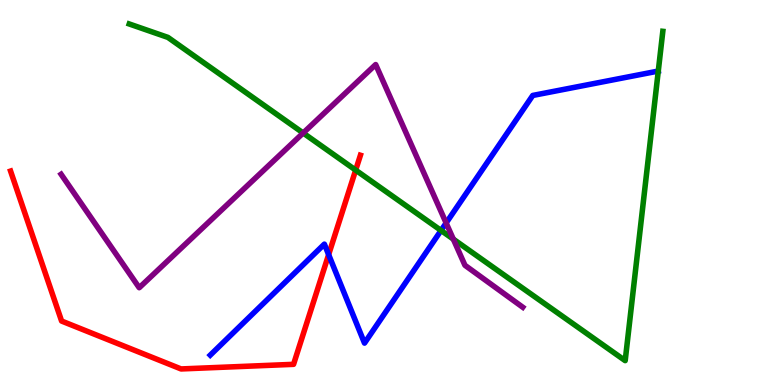[{'lines': ['blue', 'red'], 'intersections': [{'x': 4.24, 'y': 3.39}]}, {'lines': ['green', 'red'], 'intersections': [{'x': 4.59, 'y': 5.58}]}, {'lines': ['purple', 'red'], 'intersections': []}, {'lines': ['blue', 'green'], 'intersections': [{'x': 5.69, 'y': 4.01}]}, {'lines': ['blue', 'purple'], 'intersections': [{'x': 5.76, 'y': 4.21}]}, {'lines': ['green', 'purple'], 'intersections': [{'x': 3.91, 'y': 6.55}, {'x': 5.85, 'y': 3.79}]}]